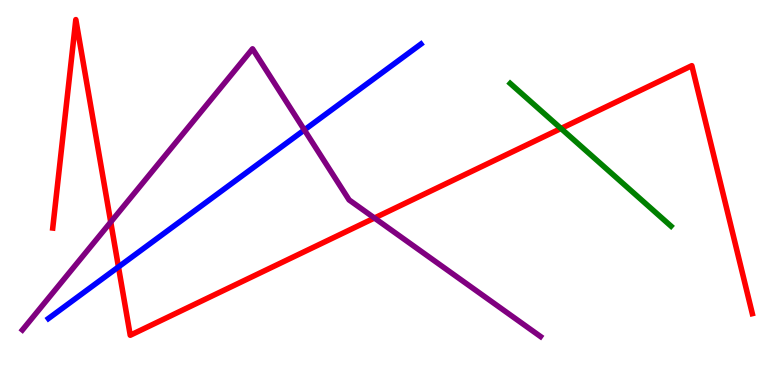[{'lines': ['blue', 'red'], 'intersections': [{'x': 1.53, 'y': 3.07}]}, {'lines': ['green', 'red'], 'intersections': [{'x': 7.24, 'y': 6.66}]}, {'lines': ['purple', 'red'], 'intersections': [{'x': 1.43, 'y': 4.23}, {'x': 4.83, 'y': 4.34}]}, {'lines': ['blue', 'green'], 'intersections': []}, {'lines': ['blue', 'purple'], 'intersections': [{'x': 3.93, 'y': 6.62}]}, {'lines': ['green', 'purple'], 'intersections': []}]